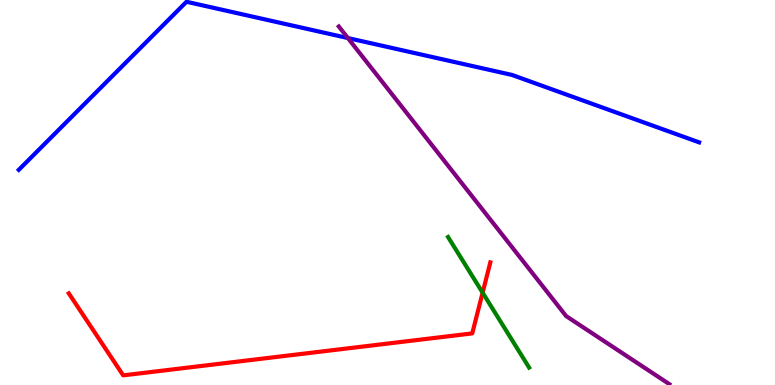[{'lines': ['blue', 'red'], 'intersections': []}, {'lines': ['green', 'red'], 'intersections': [{'x': 6.23, 'y': 2.4}]}, {'lines': ['purple', 'red'], 'intersections': []}, {'lines': ['blue', 'green'], 'intersections': []}, {'lines': ['blue', 'purple'], 'intersections': [{'x': 4.49, 'y': 9.01}]}, {'lines': ['green', 'purple'], 'intersections': []}]